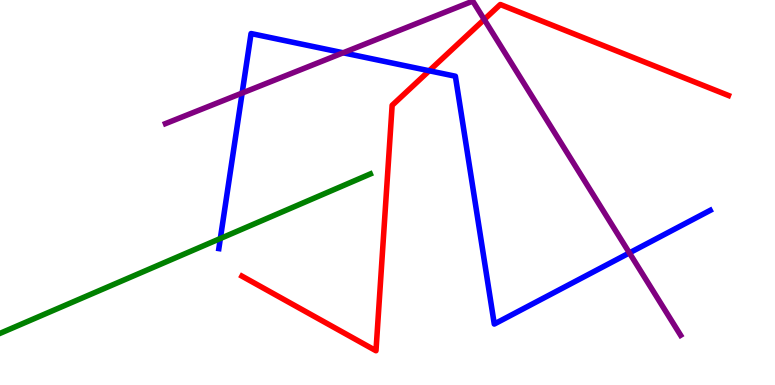[{'lines': ['blue', 'red'], 'intersections': [{'x': 5.54, 'y': 8.16}]}, {'lines': ['green', 'red'], 'intersections': []}, {'lines': ['purple', 'red'], 'intersections': [{'x': 6.25, 'y': 9.49}]}, {'lines': ['blue', 'green'], 'intersections': [{'x': 2.84, 'y': 3.81}]}, {'lines': ['blue', 'purple'], 'intersections': [{'x': 3.12, 'y': 7.58}, {'x': 4.43, 'y': 8.63}, {'x': 8.12, 'y': 3.43}]}, {'lines': ['green', 'purple'], 'intersections': []}]